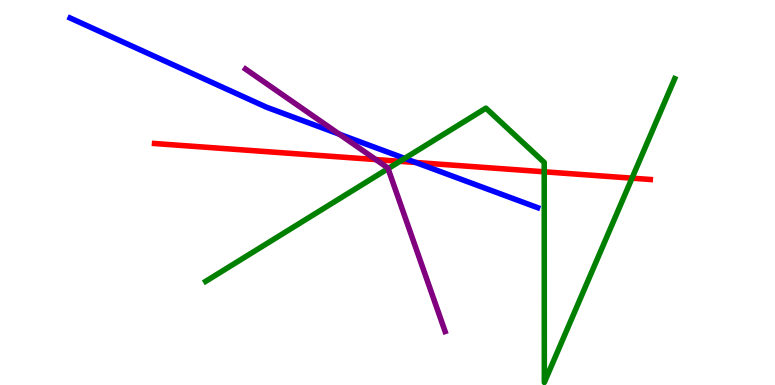[{'lines': ['blue', 'red'], 'intersections': [{'x': 5.36, 'y': 5.78}]}, {'lines': ['green', 'red'], 'intersections': [{'x': 5.16, 'y': 5.81}, {'x': 7.02, 'y': 5.54}, {'x': 8.15, 'y': 5.37}]}, {'lines': ['purple', 'red'], 'intersections': [{'x': 4.85, 'y': 5.86}]}, {'lines': ['blue', 'green'], 'intersections': [{'x': 5.22, 'y': 5.89}]}, {'lines': ['blue', 'purple'], 'intersections': [{'x': 4.38, 'y': 6.52}]}, {'lines': ['green', 'purple'], 'intersections': [{'x': 5.01, 'y': 5.62}]}]